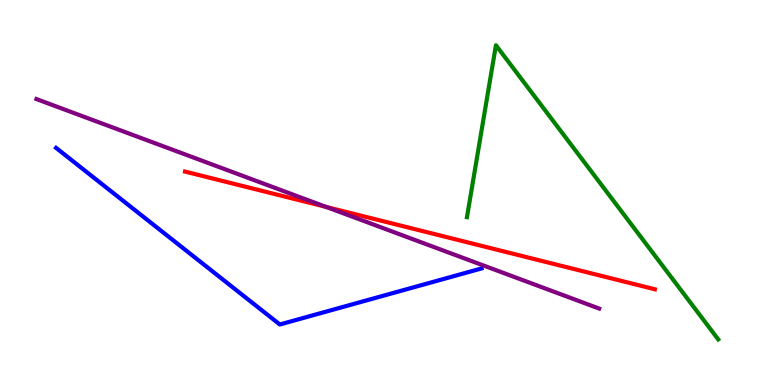[{'lines': ['blue', 'red'], 'intersections': []}, {'lines': ['green', 'red'], 'intersections': []}, {'lines': ['purple', 'red'], 'intersections': [{'x': 4.21, 'y': 4.62}]}, {'lines': ['blue', 'green'], 'intersections': []}, {'lines': ['blue', 'purple'], 'intersections': []}, {'lines': ['green', 'purple'], 'intersections': []}]